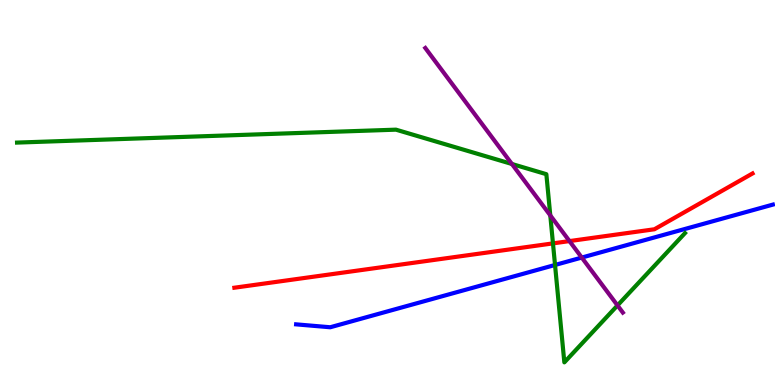[{'lines': ['blue', 'red'], 'intersections': []}, {'lines': ['green', 'red'], 'intersections': [{'x': 7.14, 'y': 3.68}]}, {'lines': ['purple', 'red'], 'intersections': [{'x': 7.35, 'y': 3.74}]}, {'lines': ['blue', 'green'], 'intersections': [{'x': 7.16, 'y': 3.12}]}, {'lines': ['blue', 'purple'], 'intersections': [{'x': 7.51, 'y': 3.31}]}, {'lines': ['green', 'purple'], 'intersections': [{'x': 6.61, 'y': 5.74}, {'x': 7.1, 'y': 4.41}, {'x': 7.97, 'y': 2.07}]}]